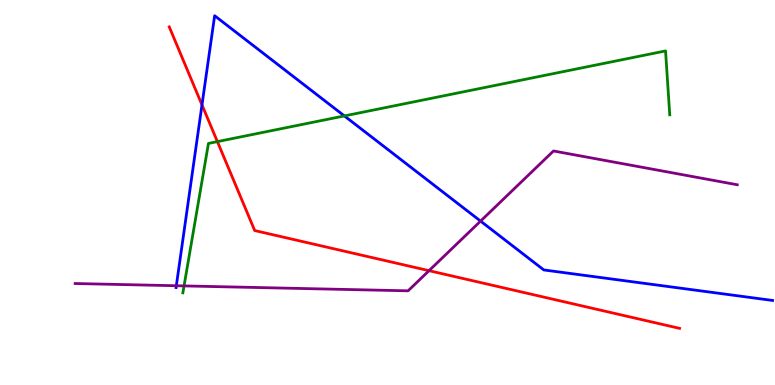[{'lines': ['blue', 'red'], 'intersections': [{'x': 2.61, 'y': 7.28}]}, {'lines': ['green', 'red'], 'intersections': [{'x': 2.81, 'y': 6.32}]}, {'lines': ['purple', 'red'], 'intersections': [{'x': 5.54, 'y': 2.97}]}, {'lines': ['blue', 'green'], 'intersections': [{'x': 4.44, 'y': 6.99}]}, {'lines': ['blue', 'purple'], 'intersections': [{'x': 2.28, 'y': 2.58}, {'x': 6.2, 'y': 4.26}]}, {'lines': ['green', 'purple'], 'intersections': [{'x': 2.37, 'y': 2.57}]}]